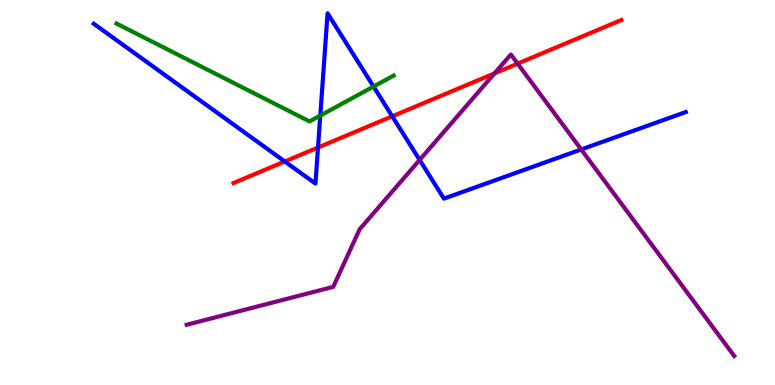[{'lines': ['blue', 'red'], 'intersections': [{'x': 3.67, 'y': 5.81}, {'x': 4.1, 'y': 6.17}, {'x': 5.06, 'y': 6.98}]}, {'lines': ['green', 'red'], 'intersections': []}, {'lines': ['purple', 'red'], 'intersections': [{'x': 6.38, 'y': 8.1}, {'x': 6.68, 'y': 8.35}]}, {'lines': ['blue', 'green'], 'intersections': [{'x': 4.13, 'y': 7.0}, {'x': 4.82, 'y': 7.75}]}, {'lines': ['blue', 'purple'], 'intersections': [{'x': 5.41, 'y': 5.85}, {'x': 7.5, 'y': 6.12}]}, {'lines': ['green', 'purple'], 'intersections': []}]